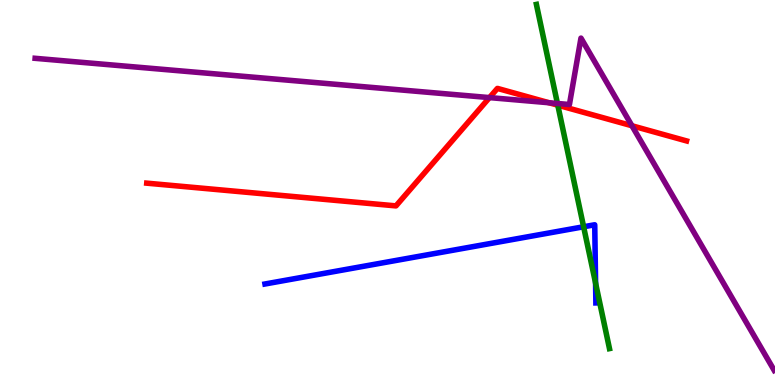[{'lines': ['blue', 'red'], 'intersections': []}, {'lines': ['green', 'red'], 'intersections': [{'x': 7.2, 'y': 7.27}]}, {'lines': ['purple', 'red'], 'intersections': [{'x': 6.32, 'y': 7.46}, {'x': 7.09, 'y': 7.33}, {'x': 8.15, 'y': 6.73}]}, {'lines': ['blue', 'green'], 'intersections': [{'x': 7.53, 'y': 4.11}, {'x': 7.68, 'y': 2.65}]}, {'lines': ['blue', 'purple'], 'intersections': []}, {'lines': ['green', 'purple'], 'intersections': [{'x': 7.19, 'y': 7.31}]}]